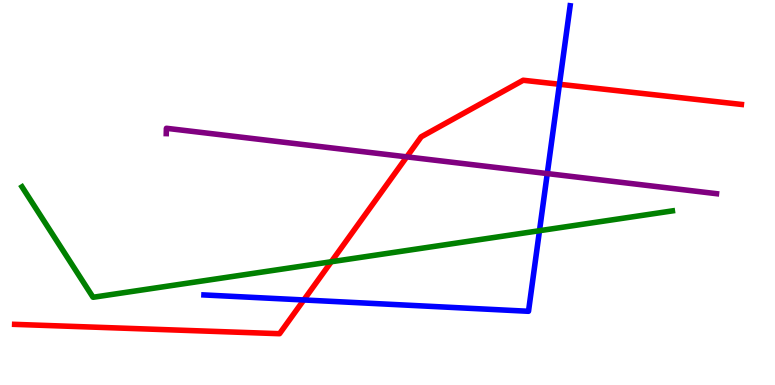[{'lines': ['blue', 'red'], 'intersections': [{'x': 3.92, 'y': 2.21}, {'x': 7.22, 'y': 7.81}]}, {'lines': ['green', 'red'], 'intersections': [{'x': 4.27, 'y': 3.2}]}, {'lines': ['purple', 'red'], 'intersections': [{'x': 5.25, 'y': 5.93}]}, {'lines': ['blue', 'green'], 'intersections': [{'x': 6.96, 'y': 4.01}]}, {'lines': ['blue', 'purple'], 'intersections': [{'x': 7.06, 'y': 5.49}]}, {'lines': ['green', 'purple'], 'intersections': []}]